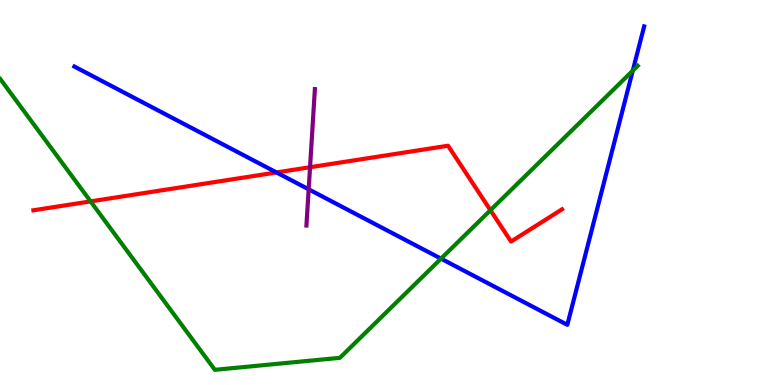[{'lines': ['blue', 'red'], 'intersections': [{'x': 3.57, 'y': 5.52}]}, {'lines': ['green', 'red'], 'intersections': [{'x': 1.17, 'y': 4.77}, {'x': 6.33, 'y': 4.54}]}, {'lines': ['purple', 'red'], 'intersections': [{'x': 4.0, 'y': 5.66}]}, {'lines': ['blue', 'green'], 'intersections': [{'x': 5.69, 'y': 3.28}, {'x': 8.16, 'y': 8.16}]}, {'lines': ['blue', 'purple'], 'intersections': [{'x': 3.98, 'y': 5.08}]}, {'lines': ['green', 'purple'], 'intersections': []}]